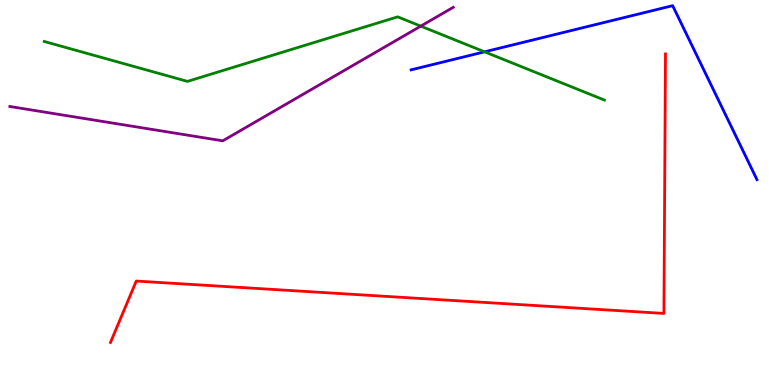[{'lines': ['blue', 'red'], 'intersections': []}, {'lines': ['green', 'red'], 'intersections': []}, {'lines': ['purple', 'red'], 'intersections': []}, {'lines': ['blue', 'green'], 'intersections': [{'x': 6.25, 'y': 8.65}]}, {'lines': ['blue', 'purple'], 'intersections': []}, {'lines': ['green', 'purple'], 'intersections': [{'x': 5.43, 'y': 9.32}]}]